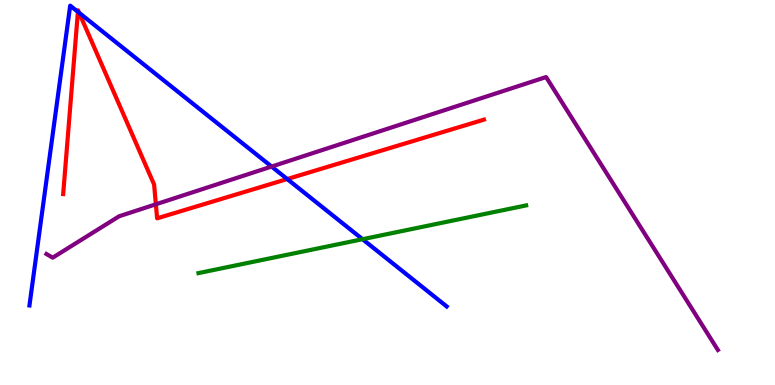[{'lines': ['blue', 'red'], 'intersections': [{'x': 1.01, 'y': 9.69}, {'x': 1.02, 'y': 9.67}, {'x': 3.71, 'y': 5.35}]}, {'lines': ['green', 'red'], 'intersections': []}, {'lines': ['purple', 'red'], 'intersections': [{'x': 2.01, 'y': 4.69}]}, {'lines': ['blue', 'green'], 'intersections': [{'x': 4.68, 'y': 3.79}]}, {'lines': ['blue', 'purple'], 'intersections': [{'x': 3.5, 'y': 5.67}]}, {'lines': ['green', 'purple'], 'intersections': []}]